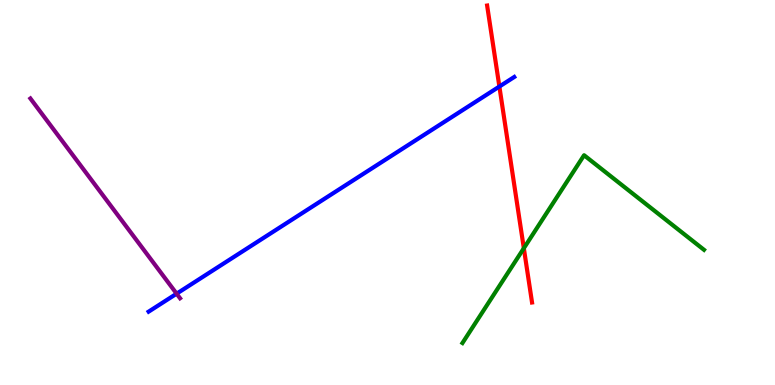[{'lines': ['blue', 'red'], 'intersections': [{'x': 6.44, 'y': 7.75}]}, {'lines': ['green', 'red'], 'intersections': [{'x': 6.76, 'y': 3.55}]}, {'lines': ['purple', 'red'], 'intersections': []}, {'lines': ['blue', 'green'], 'intersections': []}, {'lines': ['blue', 'purple'], 'intersections': [{'x': 2.28, 'y': 2.37}]}, {'lines': ['green', 'purple'], 'intersections': []}]